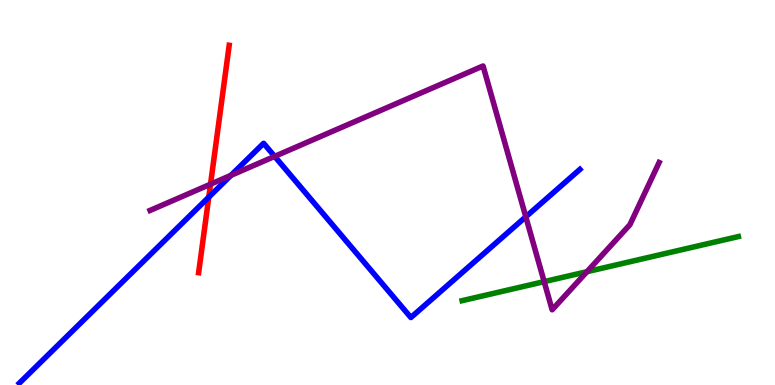[{'lines': ['blue', 'red'], 'intersections': [{'x': 2.69, 'y': 4.88}]}, {'lines': ['green', 'red'], 'intersections': []}, {'lines': ['purple', 'red'], 'intersections': [{'x': 2.72, 'y': 5.22}]}, {'lines': ['blue', 'green'], 'intersections': []}, {'lines': ['blue', 'purple'], 'intersections': [{'x': 2.98, 'y': 5.45}, {'x': 3.54, 'y': 5.94}, {'x': 6.78, 'y': 4.37}]}, {'lines': ['green', 'purple'], 'intersections': [{'x': 7.02, 'y': 2.68}, {'x': 7.57, 'y': 2.94}]}]